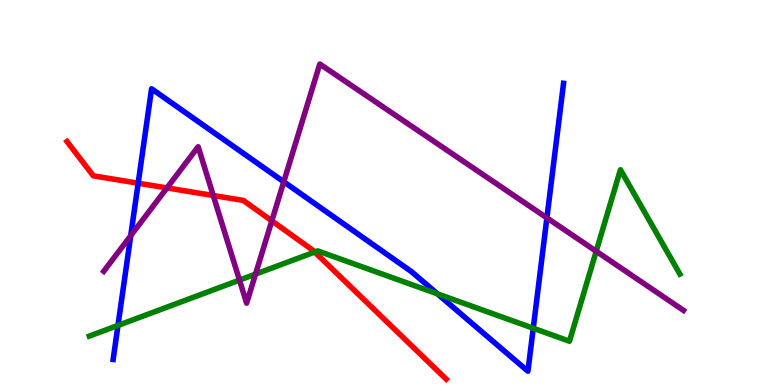[{'lines': ['blue', 'red'], 'intersections': [{'x': 1.78, 'y': 5.24}]}, {'lines': ['green', 'red'], 'intersections': [{'x': 4.06, 'y': 3.45}]}, {'lines': ['purple', 'red'], 'intersections': [{'x': 2.15, 'y': 5.12}, {'x': 2.75, 'y': 4.92}, {'x': 3.51, 'y': 4.26}]}, {'lines': ['blue', 'green'], 'intersections': [{'x': 1.52, 'y': 1.55}, {'x': 5.64, 'y': 2.37}, {'x': 6.88, 'y': 1.47}]}, {'lines': ['blue', 'purple'], 'intersections': [{'x': 1.69, 'y': 3.88}, {'x': 3.66, 'y': 5.28}, {'x': 7.06, 'y': 4.34}]}, {'lines': ['green', 'purple'], 'intersections': [{'x': 3.09, 'y': 2.72}, {'x': 3.3, 'y': 2.88}, {'x': 7.69, 'y': 3.47}]}]